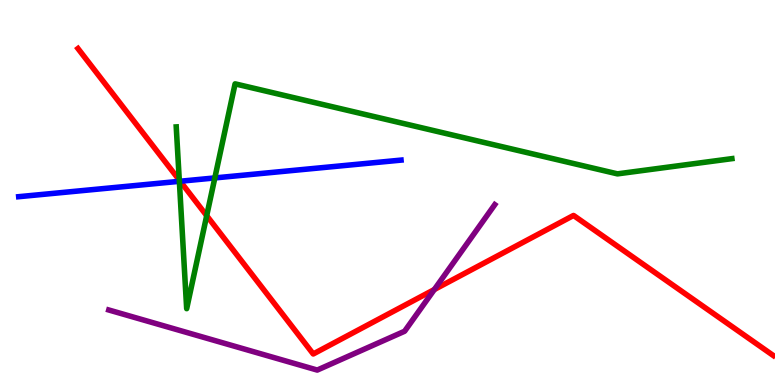[{'lines': ['blue', 'red'], 'intersections': [{'x': 2.32, 'y': 5.29}]}, {'lines': ['green', 'red'], 'intersections': [{'x': 2.31, 'y': 5.32}, {'x': 2.67, 'y': 4.4}]}, {'lines': ['purple', 'red'], 'intersections': [{'x': 5.6, 'y': 2.48}]}, {'lines': ['blue', 'green'], 'intersections': [{'x': 2.31, 'y': 5.29}, {'x': 2.77, 'y': 5.38}]}, {'lines': ['blue', 'purple'], 'intersections': []}, {'lines': ['green', 'purple'], 'intersections': []}]